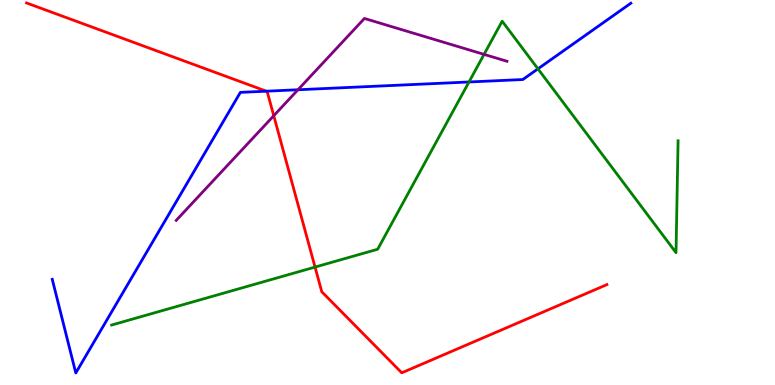[{'lines': ['blue', 'red'], 'intersections': [{'x': 3.44, 'y': 7.63}]}, {'lines': ['green', 'red'], 'intersections': [{'x': 4.07, 'y': 3.06}]}, {'lines': ['purple', 'red'], 'intersections': [{'x': 3.53, 'y': 6.99}]}, {'lines': ['blue', 'green'], 'intersections': [{'x': 6.05, 'y': 7.87}, {'x': 6.94, 'y': 8.21}]}, {'lines': ['blue', 'purple'], 'intersections': [{'x': 3.84, 'y': 7.67}]}, {'lines': ['green', 'purple'], 'intersections': [{'x': 6.25, 'y': 8.59}]}]